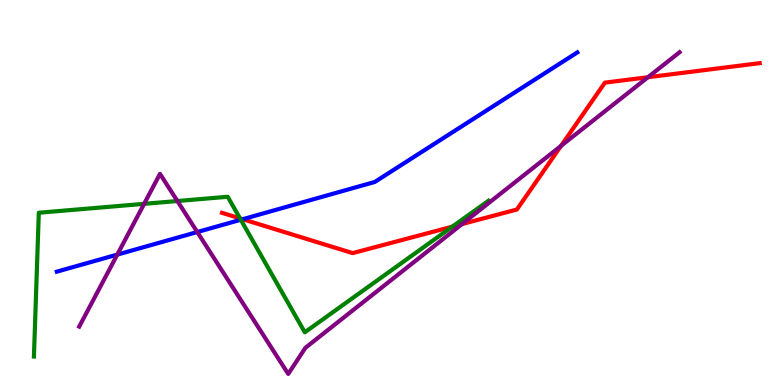[{'lines': ['blue', 'red'], 'intersections': [{'x': 3.13, 'y': 4.31}]}, {'lines': ['green', 'red'], 'intersections': [{'x': 3.1, 'y': 4.33}, {'x': 5.84, 'y': 4.11}]}, {'lines': ['purple', 'red'], 'intersections': [{'x': 5.96, 'y': 4.18}, {'x': 7.24, 'y': 6.21}, {'x': 8.36, 'y': 7.99}]}, {'lines': ['blue', 'green'], 'intersections': [{'x': 3.11, 'y': 4.29}]}, {'lines': ['blue', 'purple'], 'intersections': [{'x': 1.51, 'y': 3.39}, {'x': 2.55, 'y': 3.97}]}, {'lines': ['green', 'purple'], 'intersections': [{'x': 1.86, 'y': 4.71}, {'x': 2.29, 'y': 4.78}]}]